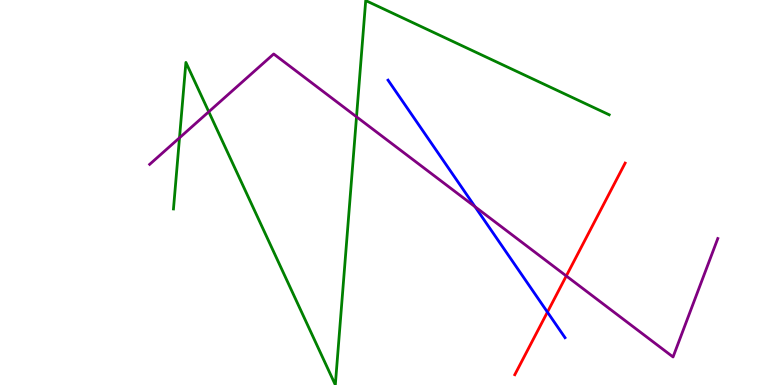[{'lines': ['blue', 'red'], 'intersections': [{'x': 7.06, 'y': 1.89}]}, {'lines': ['green', 'red'], 'intersections': []}, {'lines': ['purple', 'red'], 'intersections': [{'x': 7.31, 'y': 2.83}]}, {'lines': ['blue', 'green'], 'intersections': []}, {'lines': ['blue', 'purple'], 'intersections': [{'x': 6.13, 'y': 4.63}]}, {'lines': ['green', 'purple'], 'intersections': [{'x': 2.32, 'y': 6.42}, {'x': 2.69, 'y': 7.1}, {'x': 4.6, 'y': 6.97}]}]